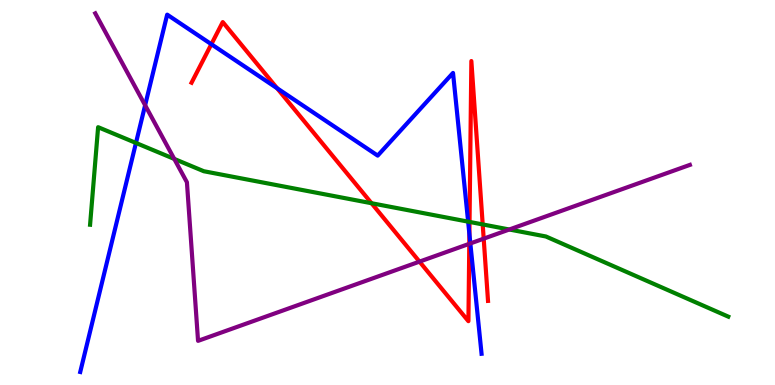[{'lines': ['blue', 'red'], 'intersections': [{'x': 2.73, 'y': 8.85}, {'x': 3.58, 'y': 7.71}, {'x': 6.06, 'y': 3.92}]}, {'lines': ['green', 'red'], 'intersections': [{'x': 4.79, 'y': 4.72}, {'x': 6.06, 'y': 4.24}, {'x': 6.23, 'y': 4.17}]}, {'lines': ['purple', 'red'], 'intersections': [{'x': 5.41, 'y': 3.2}, {'x': 6.06, 'y': 3.67}, {'x': 6.24, 'y': 3.8}]}, {'lines': ['blue', 'green'], 'intersections': [{'x': 1.75, 'y': 6.29}, {'x': 6.04, 'y': 4.24}]}, {'lines': ['blue', 'purple'], 'intersections': [{'x': 1.87, 'y': 7.27}, {'x': 6.07, 'y': 3.68}]}, {'lines': ['green', 'purple'], 'intersections': [{'x': 2.25, 'y': 5.87}, {'x': 6.57, 'y': 4.04}]}]